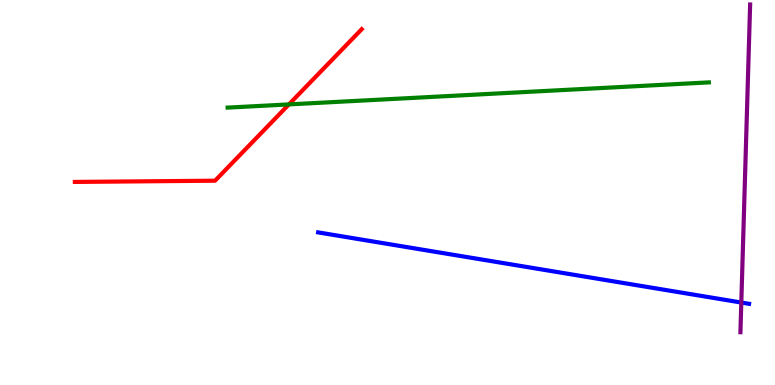[{'lines': ['blue', 'red'], 'intersections': []}, {'lines': ['green', 'red'], 'intersections': [{'x': 3.73, 'y': 7.29}]}, {'lines': ['purple', 'red'], 'intersections': []}, {'lines': ['blue', 'green'], 'intersections': []}, {'lines': ['blue', 'purple'], 'intersections': [{'x': 9.57, 'y': 2.14}]}, {'lines': ['green', 'purple'], 'intersections': []}]